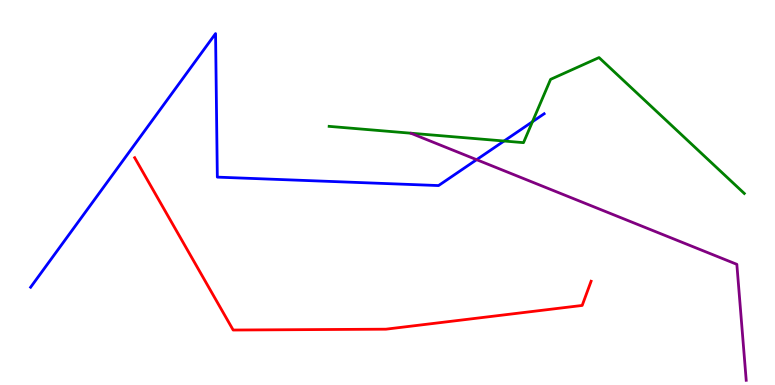[{'lines': ['blue', 'red'], 'intersections': []}, {'lines': ['green', 'red'], 'intersections': []}, {'lines': ['purple', 'red'], 'intersections': []}, {'lines': ['blue', 'green'], 'intersections': [{'x': 6.5, 'y': 6.34}, {'x': 6.87, 'y': 6.84}]}, {'lines': ['blue', 'purple'], 'intersections': [{'x': 6.15, 'y': 5.85}]}, {'lines': ['green', 'purple'], 'intersections': []}]